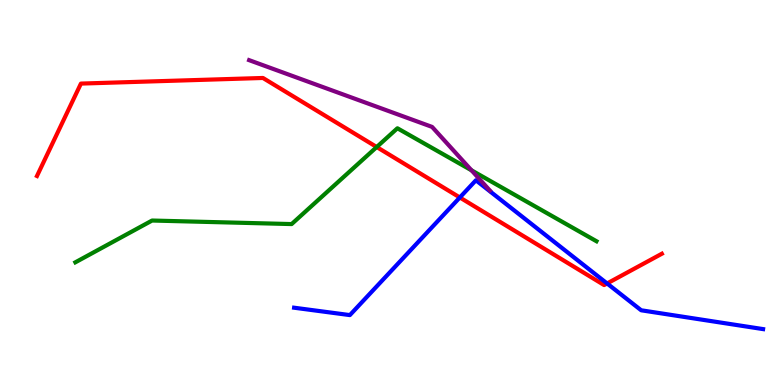[{'lines': ['blue', 'red'], 'intersections': [{'x': 5.93, 'y': 4.87}, {'x': 7.83, 'y': 2.64}]}, {'lines': ['green', 'red'], 'intersections': [{'x': 4.86, 'y': 6.18}]}, {'lines': ['purple', 'red'], 'intersections': []}, {'lines': ['blue', 'green'], 'intersections': []}, {'lines': ['blue', 'purple'], 'intersections': []}, {'lines': ['green', 'purple'], 'intersections': [{'x': 6.08, 'y': 5.58}]}]